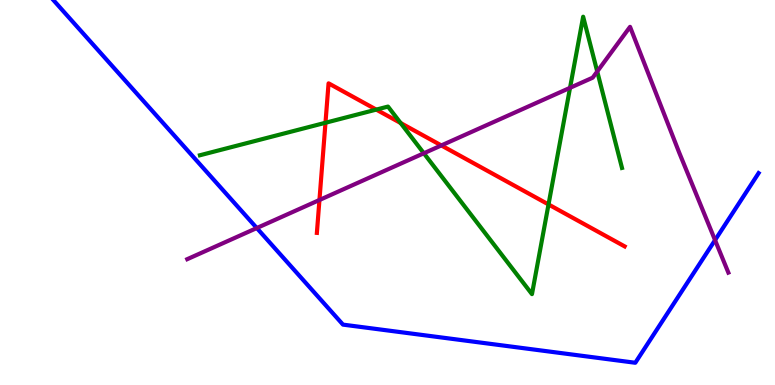[{'lines': ['blue', 'red'], 'intersections': []}, {'lines': ['green', 'red'], 'intersections': [{'x': 4.2, 'y': 6.81}, {'x': 4.86, 'y': 7.15}, {'x': 5.17, 'y': 6.81}, {'x': 7.08, 'y': 4.69}]}, {'lines': ['purple', 'red'], 'intersections': [{'x': 4.12, 'y': 4.81}, {'x': 5.69, 'y': 6.22}]}, {'lines': ['blue', 'green'], 'intersections': []}, {'lines': ['blue', 'purple'], 'intersections': [{'x': 3.31, 'y': 4.08}, {'x': 9.23, 'y': 3.76}]}, {'lines': ['green', 'purple'], 'intersections': [{'x': 5.47, 'y': 6.02}, {'x': 7.36, 'y': 7.72}, {'x': 7.71, 'y': 8.14}]}]